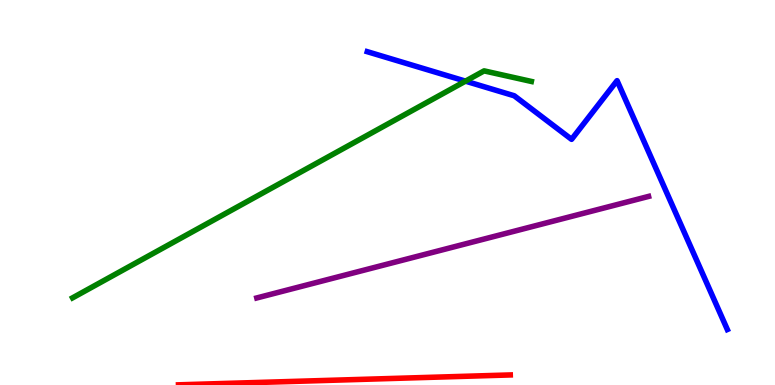[{'lines': ['blue', 'red'], 'intersections': []}, {'lines': ['green', 'red'], 'intersections': []}, {'lines': ['purple', 'red'], 'intersections': []}, {'lines': ['blue', 'green'], 'intersections': [{'x': 6.01, 'y': 7.89}]}, {'lines': ['blue', 'purple'], 'intersections': []}, {'lines': ['green', 'purple'], 'intersections': []}]